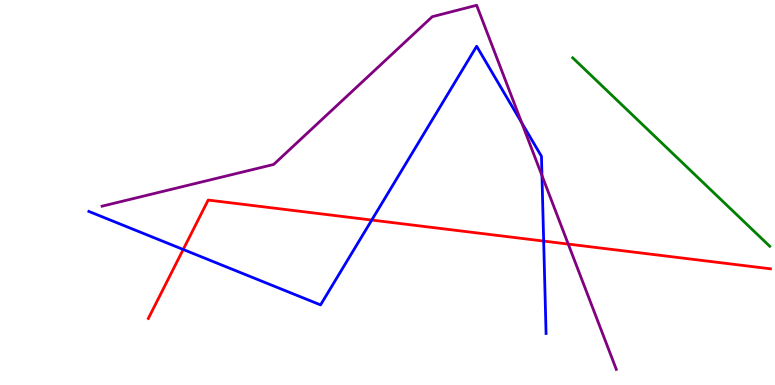[{'lines': ['blue', 'red'], 'intersections': [{'x': 2.36, 'y': 3.52}, {'x': 4.8, 'y': 4.28}, {'x': 7.02, 'y': 3.74}]}, {'lines': ['green', 'red'], 'intersections': []}, {'lines': ['purple', 'red'], 'intersections': [{'x': 7.33, 'y': 3.66}]}, {'lines': ['blue', 'green'], 'intersections': []}, {'lines': ['blue', 'purple'], 'intersections': [{'x': 6.73, 'y': 6.81}, {'x': 6.99, 'y': 5.44}]}, {'lines': ['green', 'purple'], 'intersections': []}]